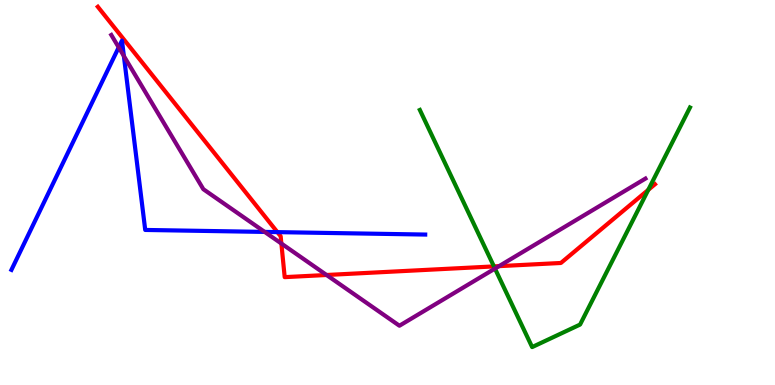[{'lines': ['blue', 'red'], 'intersections': [{'x': 3.58, 'y': 3.97}]}, {'lines': ['green', 'red'], 'intersections': [{'x': 6.37, 'y': 3.08}, {'x': 8.36, 'y': 5.07}]}, {'lines': ['purple', 'red'], 'intersections': [{'x': 3.63, 'y': 3.67}, {'x': 4.21, 'y': 2.86}, {'x': 6.44, 'y': 3.09}]}, {'lines': ['blue', 'green'], 'intersections': []}, {'lines': ['blue', 'purple'], 'intersections': [{'x': 1.53, 'y': 8.77}, {'x': 1.6, 'y': 8.54}, {'x': 3.42, 'y': 3.98}]}, {'lines': ['green', 'purple'], 'intersections': [{'x': 6.39, 'y': 3.02}]}]